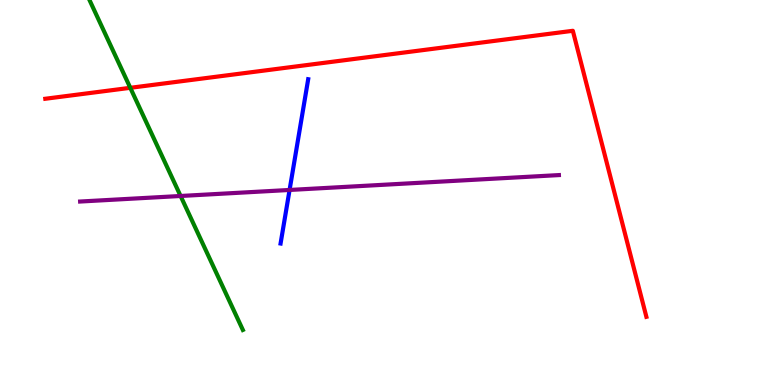[{'lines': ['blue', 'red'], 'intersections': []}, {'lines': ['green', 'red'], 'intersections': [{'x': 1.68, 'y': 7.72}]}, {'lines': ['purple', 'red'], 'intersections': []}, {'lines': ['blue', 'green'], 'intersections': []}, {'lines': ['blue', 'purple'], 'intersections': [{'x': 3.74, 'y': 5.07}]}, {'lines': ['green', 'purple'], 'intersections': [{'x': 2.33, 'y': 4.91}]}]